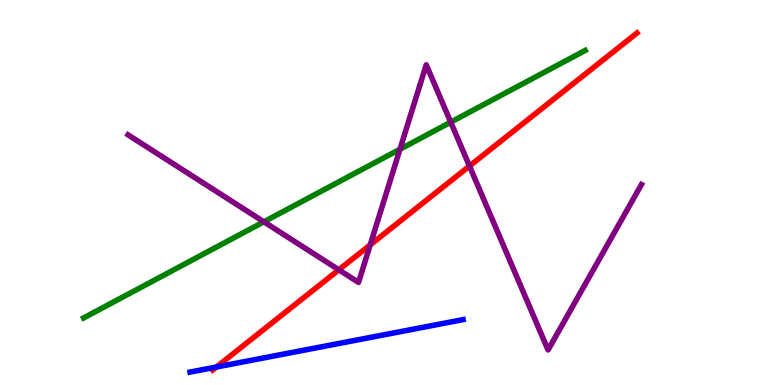[{'lines': ['blue', 'red'], 'intersections': [{'x': 2.79, 'y': 0.467}]}, {'lines': ['green', 'red'], 'intersections': []}, {'lines': ['purple', 'red'], 'intersections': [{'x': 4.37, 'y': 2.99}, {'x': 4.78, 'y': 3.64}, {'x': 6.06, 'y': 5.69}]}, {'lines': ['blue', 'green'], 'intersections': []}, {'lines': ['blue', 'purple'], 'intersections': []}, {'lines': ['green', 'purple'], 'intersections': [{'x': 3.4, 'y': 4.24}, {'x': 5.16, 'y': 6.12}, {'x': 5.82, 'y': 6.83}]}]